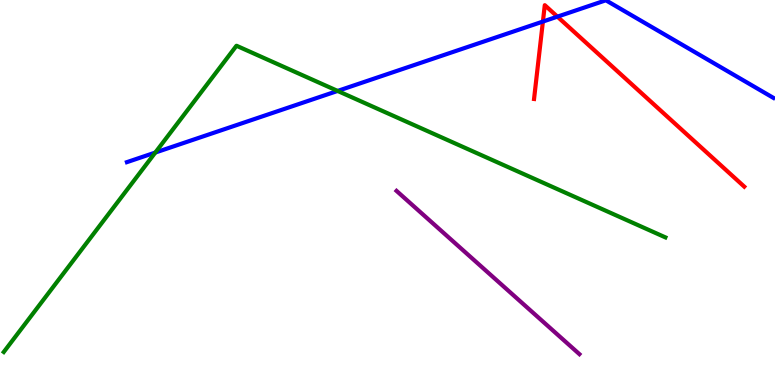[{'lines': ['blue', 'red'], 'intersections': [{'x': 7.01, 'y': 9.44}, {'x': 7.19, 'y': 9.57}]}, {'lines': ['green', 'red'], 'intersections': []}, {'lines': ['purple', 'red'], 'intersections': []}, {'lines': ['blue', 'green'], 'intersections': [{'x': 2.0, 'y': 6.04}, {'x': 4.36, 'y': 7.64}]}, {'lines': ['blue', 'purple'], 'intersections': []}, {'lines': ['green', 'purple'], 'intersections': []}]